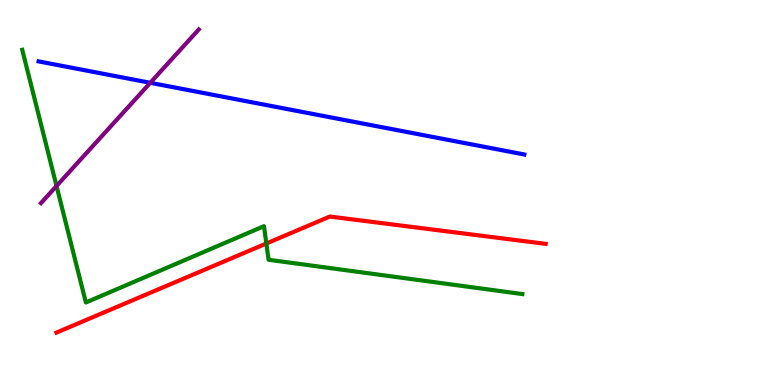[{'lines': ['blue', 'red'], 'intersections': []}, {'lines': ['green', 'red'], 'intersections': [{'x': 3.44, 'y': 3.68}]}, {'lines': ['purple', 'red'], 'intersections': []}, {'lines': ['blue', 'green'], 'intersections': []}, {'lines': ['blue', 'purple'], 'intersections': [{'x': 1.94, 'y': 7.85}]}, {'lines': ['green', 'purple'], 'intersections': [{'x': 0.729, 'y': 5.17}]}]